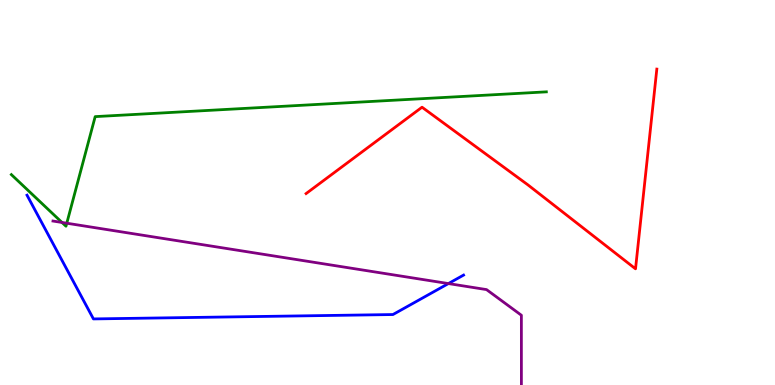[{'lines': ['blue', 'red'], 'intersections': []}, {'lines': ['green', 'red'], 'intersections': []}, {'lines': ['purple', 'red'], 'intersections': []}, {'lines': ['blue', 'green'], 'intersections': []}, {'lines': ['blue', 'purple'], 'intersections': [{'x': 5.79, 'y': 2.63}]}, {'lines': ['green', 'purple'], 'intersections': [{'x': 0.8, 'y': 4.22}, {'x': 0.862, 'y': 4.2}]}]